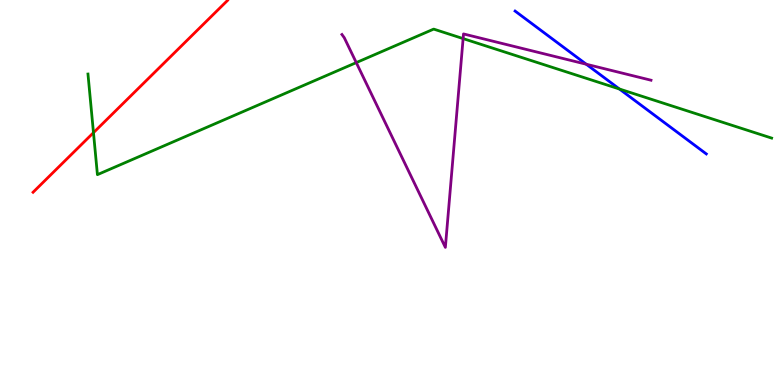[{'lines': ['blue', 'red'], 'intersections': []}, {'lines': ['green', 'red'], 'intersections': [{'x': 1.21, 'y': 6.55}]}, {'lines': ['purple', 'red'], 'intersections': []}, {'lines': ['blue', 'green'], 'intersections': [{'x': 7.99, 'y': 7.69}]}, {'lines': ['blue', 'purple'], 'intersections': [{'x': 7.56, 'y': 8.33}]}, {'lines': ['green', 'purple'], 'intersections': [{'x': 4.6, 'y': 8.37}, {'x': 5.98, 'y': 9.0}]}]